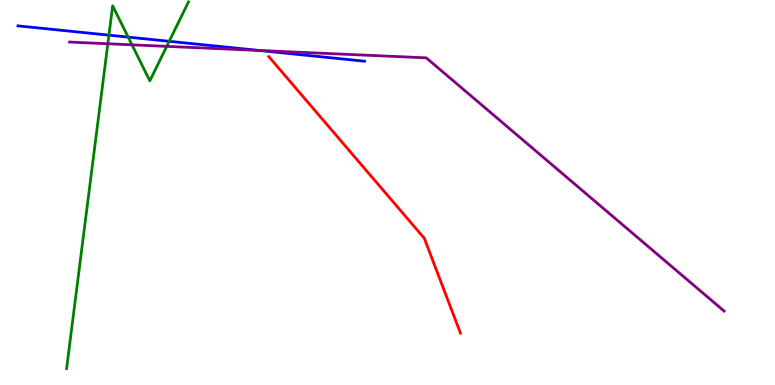[{'lines': ['blue', 'red'], 'intersections': []}, {'lines': ['green', 'red'], 'intersections': []}, {'lines': ['purple', 'red'], 'intersections': []}, {'lines': ['blue', 'green'], 'intersections': [{'x': 1.41, 'y': 9.09}, {'x': 1.65, 'y': 9.04}, {'x': 2.18, 'y': 8.93}]}, {'lines': ['blue', 'purple'], 'intersections': [{'x': 3.34, 'y': 8.69}]}, {'lines': ['green', 'purple'], 'intersections': [{'x': 1.39, 'y': 8.86}, {'x': 1.7, 'y': 8.84}, {'x': 2.15, 'y': 8.8}]}]